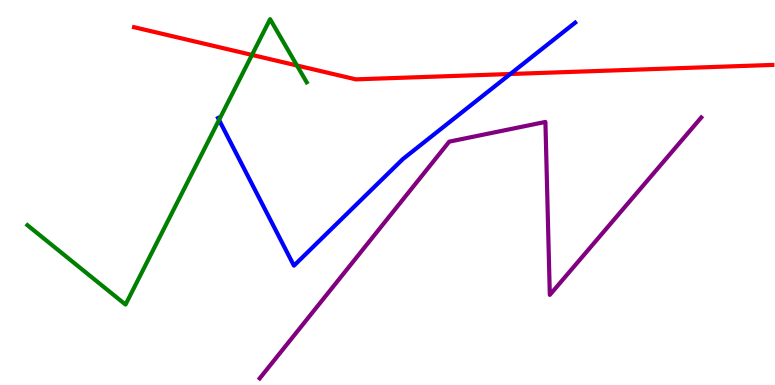[{'lines': ['blue', 'red'], 'intersections': [{'x': 6.58, 'y': 8.08}]}, {'lines': ['green', 'red'], 'intersections': [{'x': 3.25, 'y': 8.57}, {'x': 3.83, 'y': 8.3}]}, {'lines': ['purple', 'red'], 'intersections': []}, {'lines': ['blue', 'green'], 'intersections': [{'x': 2.83, 'y': 6.88}]}, {'lines': ['blue', 'purple'], 'intersections': []}, {'lines': ['green', 'purple'], 'intersections': []}]